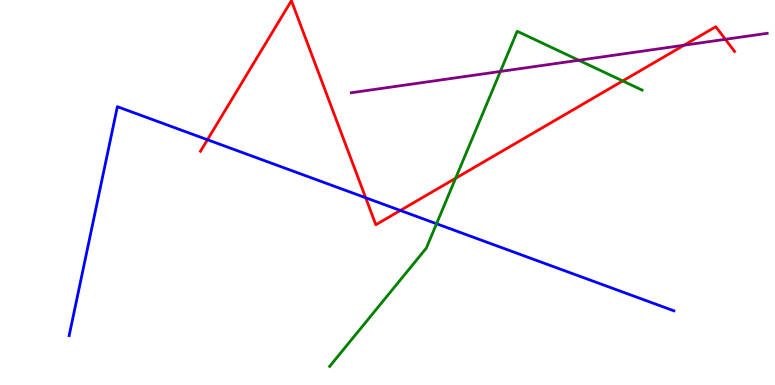[{'lines': ['blue', 'red'], 'intersections': [{'x': 2.68, 'y': 6.37}, {'x': 4.72, 'y': 4.86}, {'x': 5.17, 'y': 4.53}]}, {'lines': ['green', 'red'], 'intersections': [{'x': 5.88, 'y': 5.37}, {'x': 8.04, 'y': 7.9}]}, {'lines': ['purple', 'red'], 'intersections': [{'x': 8.83, 'y': 8.83}, {'x': 9.36, 'y': 8.98}]}, {'lines': ['blue', 'green'], 'intersections': [{'x': 5.63, 'y': 4.19}]}, {'lines': ['blue', 'purple'], 'intersections': []}, {'lines': ['green', 'purple'], 'intersections': [{'x': 6.46, 'y': 8.14}, {'x': 7.47, 'y': 8.44}]}]